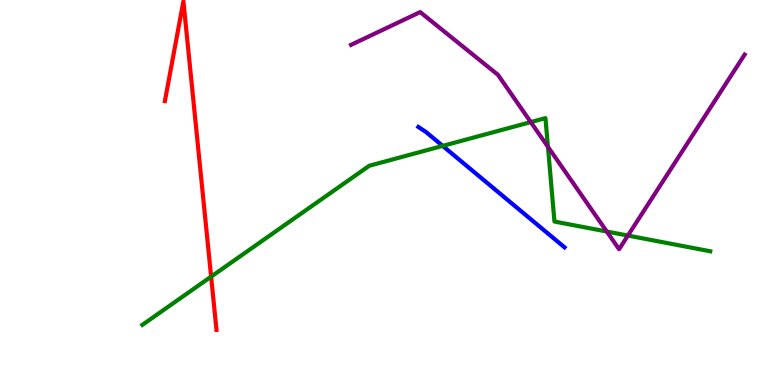[{'lines': ['blue', 'red'], 'intersections': []}, {'lines': ['green', 'red'], 'intersections': [{'x': 2.72, 'y': 2.81}]}, {'lines': ['purple', 'red'], 'intersections': []}, {'lines': ['blue', 'green'], 'intersections': [{'x': 5.71, 'y': 6.21}]}, {'lines': ['blue', 'purple'], 'intersections': []}, {'lines': ['green', 'purple'], 'intersections': [{'x': 6.85, 'y': 6.83}, {'x': 7.07, 'y': 6.19}, {'x': 7.83, 'y': 3.99}, {'x': 8.1, 'y': 3.88}]}]